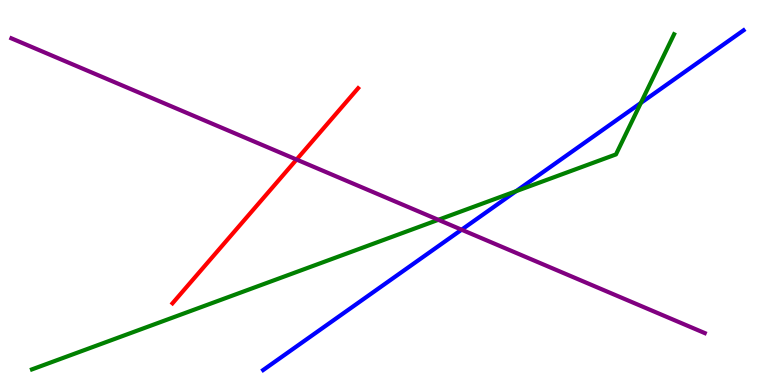[{'lines': ['blue', 'red'], 'intersections': []}, {'lines': ['green', 'red'], 'intersections': []}, {'lines': ['purple', 'red'], 'intersections': [{'x': 3.83, 'y': 5.86}]}, {'lines': ['blue', 'green'], 'intersections': [{'x': 6.66, 'y': 5.03}, {'x': 8.27, 'y': 7.33}]}, {'lines': ['blue', 'purple'], 'intersections': [{'x': 5.96, 'y': 4.03}]}, {'lines': ['green', 'purple'], 'intersections': [{'x': 5.66, 'y': 4.29}]}]